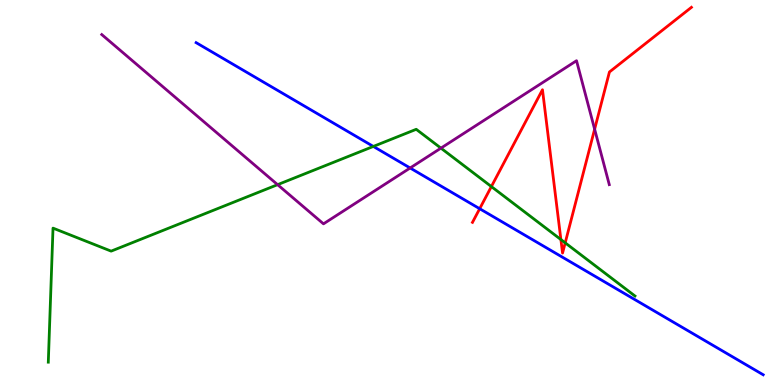[{'lines': ['blue', 'red'], 'intersections': [{'x': 6.19, 'y': 4.58}]}, {'lines': ['green', 'red'], 'intersections': [{'x': 6.34, 'y': 5.15}, {'x': 7.24, 'y': 3.78}, {'x': 7.29, 'y': 3.69}]}, {'lines': ['purple', 'red'], 'intersections': [{'x': 7.67, 'y': 6.64}]}, {'lines': ['blue', 'green'], 'intersections': [{'x': 4.82, 'y': 6.2}]}, {'lines': ['blue', 'purple'], 'intersections': [{'x': 5.29, 'y': 5.64}]}, {'lines': ['green', 'purple'], 'intersections': [{'x': 3.58, 'y': 5.2}, {'x': 5.69, 'y': 6.15}]}]